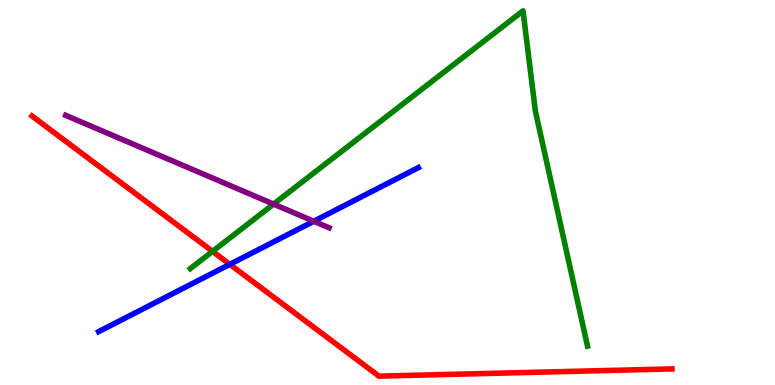[{'lines': ['blue', 'red'], 'intersections': [{'x': 2.97, 'y': 3.13}]}, {'lines': ['green', 'red'], 'intersections': [{'x': 2.74, 'y': 3.47}]}, {'lines': ['purple', 'red'], 'intersections': []}, {'lines': ['blue', 'green'], 'intersections': []}, {'lines': ['blue', 'purple'], 'intersections': [{'x': 4.05, 'y': 4.25}]}, {'lines': ['green', 'purple'], 'intersections': [{'x': 3.53, 'y': 4.7}]}]